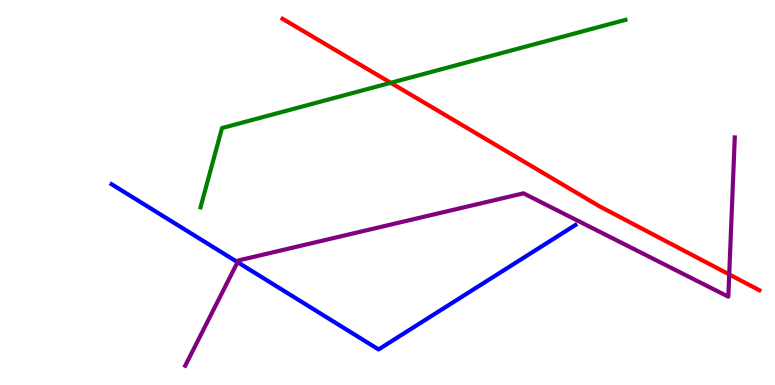[{'lines': ['blue', 'red'], 'intersections': []}, {'lines': ['green', 'red'], 'intersections': [{'x': 5.04, 'y': 7.85}]}, {'lines': ['purple', 'red'], 'intersections': [{'x': 9.41, 'y': 2.87}]}, {'lines': ['blue', 'green'], 'intersections': []}, {'lines': ['blue', 'purple'], 'intersections': [{'x': 3.07, 'y': 3.19}]}, {'lines': ['green', 'purple'], 'intersections': []}]